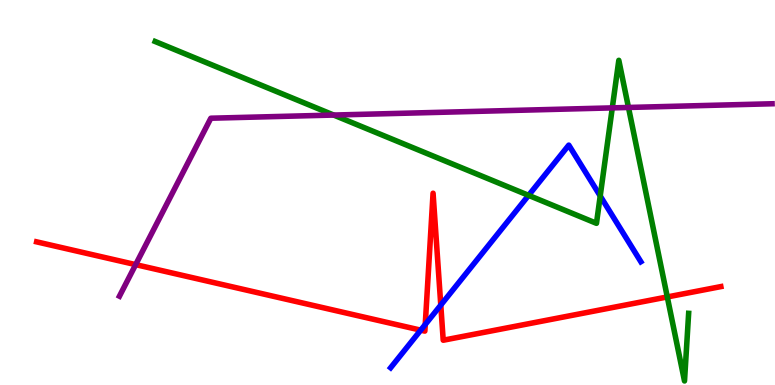[{'lines': ['blue', 'red'], 'intersections': [{'x': 5.43, 'y': 1.42}, {'x': 5.49, 'y': 1.57}, {'x': 5.69, 'y': 2.08}]}, {'lines': ['green', 'red'], 'intersections': [{'x': 8.61, 'y': 2.29}]}, {'lines': ['purple', 'red'], 'intersections': [{'x': 1.75, 'y': 3.13}]}, {'lines': ['blue', 'green'], 'intersections': [{'x': 6.82, 'y': 4.93}, {'x': 7.74, 'y': 4.91}]}, {'lines': ['blue', 'purple'], 'intersections': []}, {'lines': ['green', 'purple'], 'intersections': [{'x': 4.31, 'y': 7.01}, {'x': 7.9, 'y': 7.2}, {'x': 8.11, 'y': 7.21}]}]